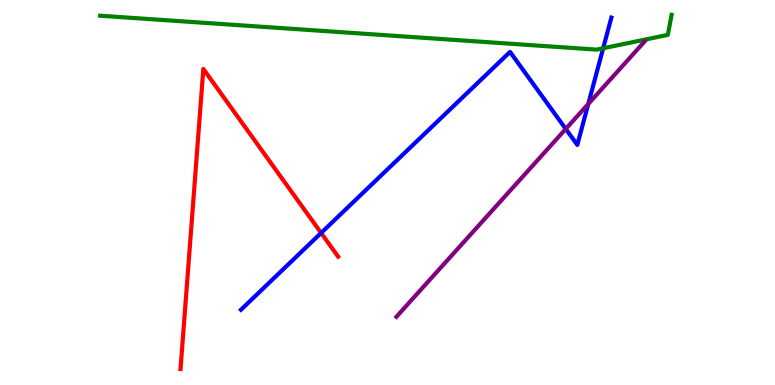[{'lines': ['blue', 'red'], 'intersections': [{'x': 4.14, 'y': 3.95}]}, {'lines': ['green', 'red'], 'intersections': []}, {'lines': ['purple', 'red'], 'intersections': []}, {'lines': ['blue', 'green'], 'intersections': [{'x': 7.78, 'y': 8.75}]}, {'lines': ['blue', 'purple'], 'intersections': [{'x': 7.3, 'y': 6.65}, {'x': 7.59, 'y': 7.3}]}, {'lines': ['green', 'purple'], 'intersections': []}]